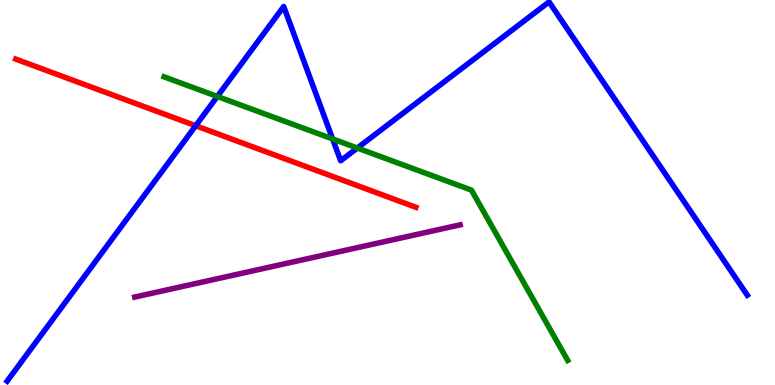[{'lines': ['blue', 'red'], 'intersections': [{'x': 2.53, 'y': 6.73}]}, {'lines': ['green', 'red'], 'intersections': []}, {'lines': ['purple', 'red'], 'intersections': []}, {'lines': ['blue', 'green'], 'intersections': [{'x': 2.8, 'y': 7.49}, {'x': 4.29, 'y': 6.39}, {'x': 4.61, 'y': 6.15}]}, {'lines': ['blue', 'purple'], 'intersections': []}, {'lines': ['green', 'purple'], 'intersections': []}]